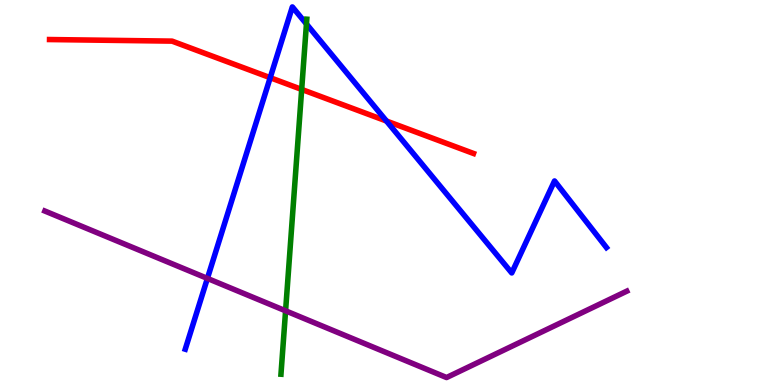[{'lines': ['blue', 'red'], 'intersections': [{'x': 3.49, 'y': 7.98}, {'x': 4.99, 'y': 6.86}]}, {'lines': ['green', 'red'], 'intersections': [{'x': 3.89, 'y': 7.68}]}, {'lines': ['purple', 'red'], 'intersections': []}, {'lines': ['blue', 'green'], 'intersections': [{'x': 3.95, 'y': 9.38}]}, {'lines': ['blue', 'purple'], 'intersections': [{'x': 2.68, 'y': 2.77}]}, {'lines': ['green', 'purple'], 'intersections': [{'x': 3.68, 'y': 1.93}]}]